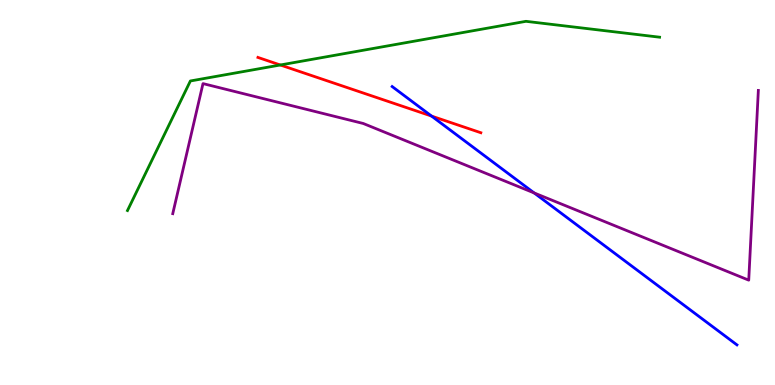[{'lines': ['blue', 'red'], 'intersections': [{'x': 5.57, 'y': 6.98}]}, {'lines': ['green', 'red'], 'intersections': [{'x': 3.62, 'y': 8.31}]}, {'lines': ['purple', 'red'], 'intersections': []}, {'lines': ['blue', 'green'], 'intersections': []}, {'lines': ['blue', 'purple'], 'intersections': [{'x': 6.89, 'y': 4.99}]}, {'lines': ['green', 'purple'], 'intersections': []}]